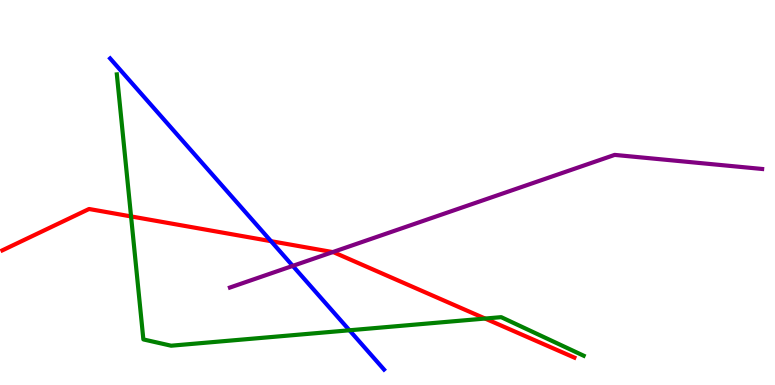[{'lines': ['blue', 'red'], 'intersections': [{'x': 3.5, 'y': 3.74}]}, {'lines': ['green', 'red'], 'intersections': [{'x': 1.69, 'y': 4.38}, {'x': 6.26, 'y': 1.73}]}, {'lines': ['purple', 'red'], 'intersections': [{'x': 4.29, 'y': 3.45}]}, {'lines': ['blue', 'green'], 'intersections': [{'x': 4.51, 'y': 1.42}]}, {'lines': ['blue', 'purple'], 'intersections': [{'x': 3.78, 'y': 3.09}]}, {'lines': ['green', 'purple'], 'intersections': []}]